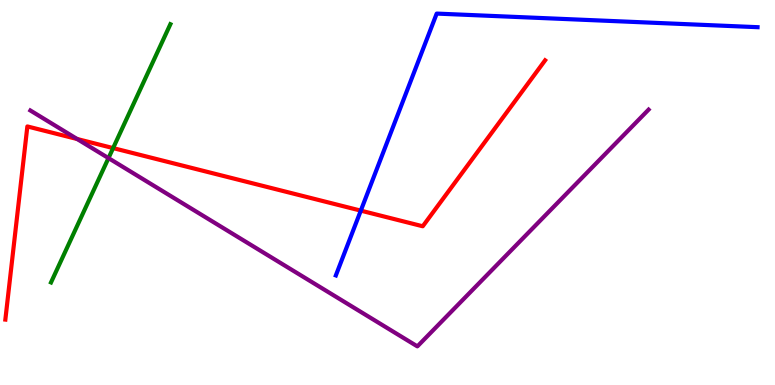[{'lines': ['blue', 'red'], 'intersections': [{'x': 4.66, 'y': 4.53}]}, {'lines': ['green', 'red'], 'intersections': [{'x': 1.46, 'y': 6.15}]}, {'lines': ['purple', 'red'], 'intersections': [{'x': 0.995, 'y': 6.39}]}, {'lines': ['blue', 'green'], 'intersections': []}, {'lines': ['blue', 'purple'], 'intersections': []}, {'lines': ['green', 'purple'], 'intersections': [{'x': 1.4, 'y': 5.89}]}]